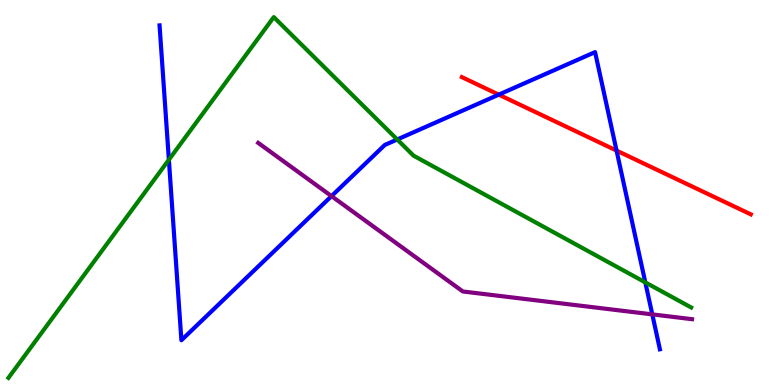[{'lines': ['blue', 'red'], 'intersections': [{'x': 6.44, 'y': 7.54}, {'x': 7.96, 'y': 6.09}]}, {'lines': ['green', 'red'], 'intersections': []}, {'lines': ['purple', 'red'], 'intersections': []}, {'lines': ['blue', 'green'], 'intersections': [{'x': 2.18, 'y': 5.85}, {'x': 5.13, 'y': 6.38}, {'x': 8.33, 'y': 2.67}]}, {'lines': ['blue', 'purple'], 'intersections': [{'x': 4.28, 'y': 4.91}, {'x': 8.42, 'y': 1.83}]}, {'lines': ['green', 'purple'], 'intersections': []}]